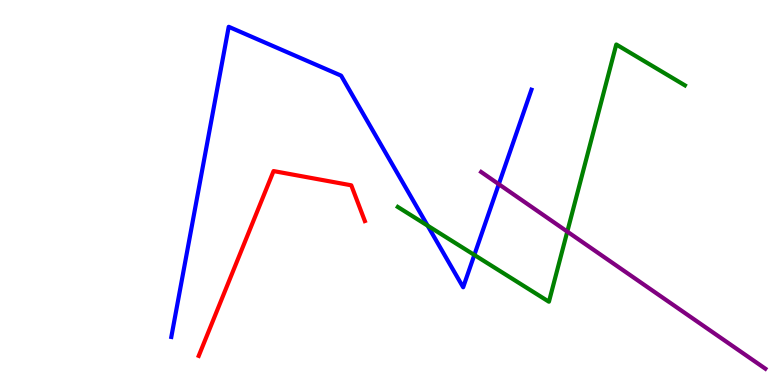[{'lines': ['blue', 'red'], 'intersections': []}, {'lines': ['green', 'red'], 'intersections': []}, {'lines': ['purple', 'red'], 'intersections': []}, {'lines': ['blue', 'green'], 'intersections': [{'x': 5.52, 'y': 4.14}, {'x': 6.12, 'y': 3.38}]}, {'lines': ['blue', 'purple'], 'intersections': [{'x': 6.44, 'y': 5.22}]}, {'lines': ['green', 'purple'], 'intersections': [{'x': 7.32, 'y': 3.98}]}]